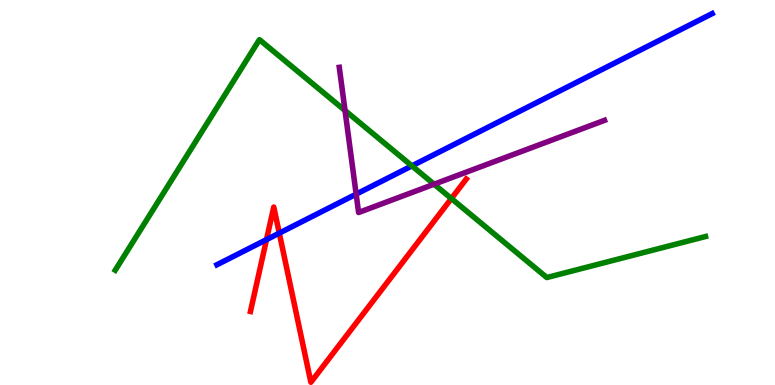[{'lines': ['blue', 'red'], 'intersections': [{'x': 3.44, 'y': 3.78}, {'x': 3.6, 'y': 3.94}]}, {'lines': ['green', 'red'], 'intersections': [{'x': 5.82, 'y': 4.84}]}, {'lines': ['purple', 'red'], 'intersections': []}, {'lines': ['blue', 'green'], 'intersections': [{'x': 5.32, 'y': 5.69}]}, {'lines': ['blue', 'purple'], 'intersections': [{'x': 4.6, 'y': 4.96}]}, {'lines': ['green', 'purple'], 'intersections': [{'x': 4.45, 'y': 7.13}, {'x': 5.6, 'y': 5.22}]}]